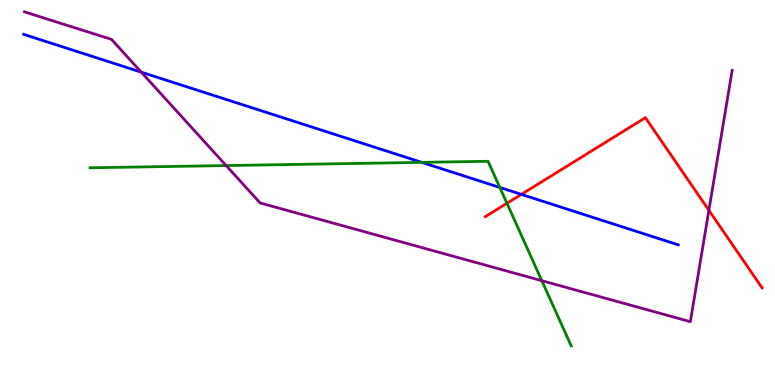[{'lines': ['blue', 'red'], 'intersections': [{'x': 6.73, 'y': 4.95}]}, {'lines': ['green', 'red'], 'intersections': [{'x': 6.54, 'y': 4.72}]}, {'lines': ['purple', 'red'], 'intersections': [{'x': 9.15, 'y': 4.54}]}, {'lines': ['blue', 'green'], 'intersections': [{'x': 5.44, 'y': 5.78}, {'x': 6.45, 'y': 5.13}]}, {'lines': ['blue', 'purple'], 'intersections': [{'x': 1.82, 'y': 8.13}]}, {'lines': ['green', 'purple'], 'intersections': [{'x': 2.92, 'y': 5.7}, {'x': 6.99, 'y': 2.71}]}]